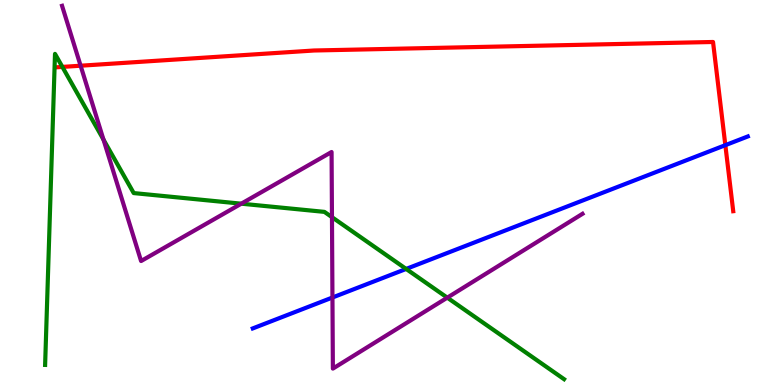[{'lines': ['blue', 'red'], 'intersections': [{'x': 9.36, 'y': 6.23}]}, {'lines': ['green', 'red'], 'intersections': [{'x': 0.805, 'y': 8.26}]}, {'lines': ['purple', 'red'], 'intersections': [{'x': 1.04, 'y': 8.29}]}, {'lines': ['blue', 'green'], 'intersections': [{'x': 5.24, 'y': 3.01}]}, {'lines': ['blue', 'purple'], 'intersections': [{'x': 4.29, 'y': 2.27}]}, {'lines': ['green', 'purple'], 'intersections': [{'x': 1.34, 'y': 6.37}, {'x': 3.11, 'y': 4.71}, {'x': 4.28, 'y': 4.36}, {'x': 5.77, 'y': 2.27}]}]